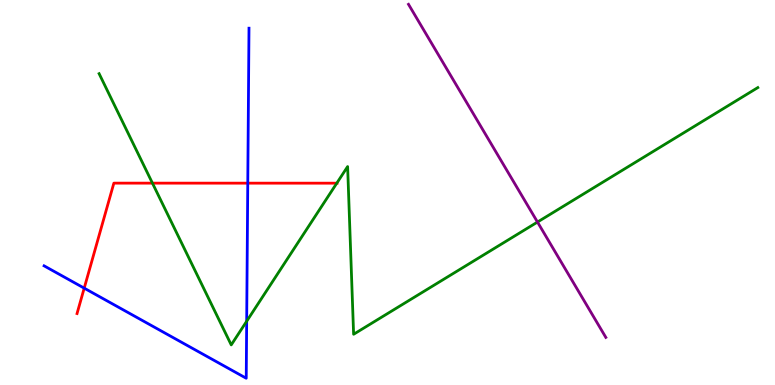[{'lines': ['blue', 'red'], 'intersections': [{'x': 1.09, 'y': 2.52}, {'x': 3.2, 'y': 5.24}]}, {'lines': ['green', 'red'], 'intersections': [{'x': 1.97, 'y': 5.24}, {'x': 4.35, 'y': 5.24}]}, {'lines': ['purple', 'red'], 'intersections': []}, {'lines': ['blue', 'green'], 'intersections': [{'x': 3.18, 'y': 1.66}]}, {'lines': ['blue', 'purple'], 'intersections': []}, {'lines': ['green', 'purple'], 'intersections': [{'x': 6.94, 'y': 4.23}]}]